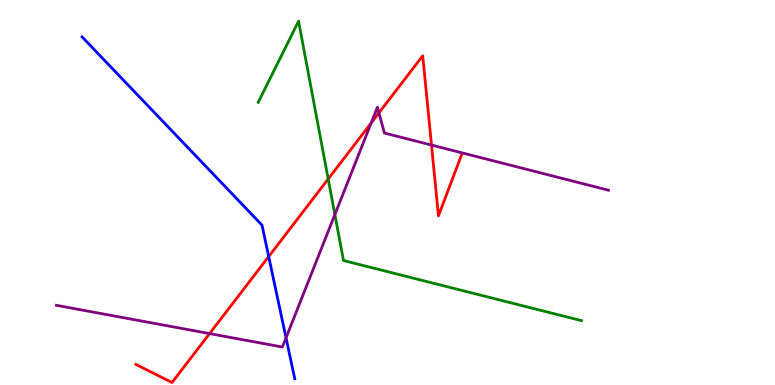[{'lines': ['blue', 'red'], 'intersections': [{'x': 3.47, 'y': 3.34}]}, {'lines': ['green', 'red'], 'intersections': [{'x': 4.23, 'y': 5.35}]}, {'lines': ['purple', 'red'], 'intersections': [{'x': 2.7, 'y': 1.34}, {'x': 4.79, 'y': 6.81}, {'x': 4.89, 'y': 7.07}, {'x': 5.57, 'y': 6.23}]}, {'lines': ['blue', 'green'], 'intersections': []}, {'lines': ['blue', 'purple'], 'intersections': [{'x': 3.69, 'y': 1.23}]}, {'lines': ['green', 'purple'], 'intersections': [{'x': 4.32, 'y': 4.43}]}]